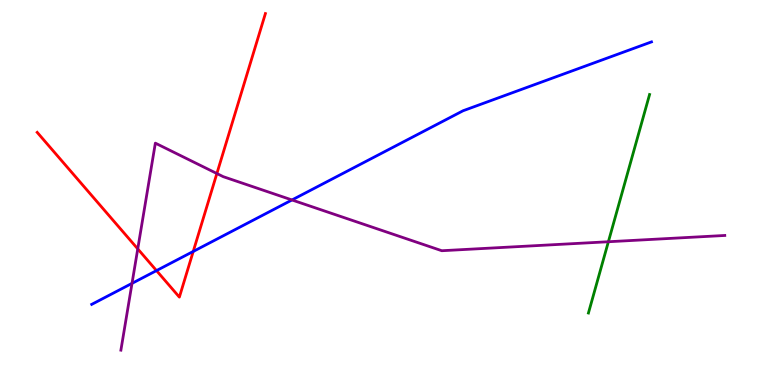[{'lines': ['blue', 'red'], 'intersections': [{'x': 2.02, 'y': 2.97}, {'x': 2.49, 'y': 3.47}]}, {'lines': ['green', 'red'], 'intersections': []}, {'lines': ['purple', 'red'], 'intersections': [{'x': 1.78, 'y': 3.54}, {'x': 2.8, 'y': 5.49}]}, {'lines': ['blue', 'green'], 'intersections': []}, {'lines': ['blue', 'purple'], 'intersections': [{'x': 1.7, 'y': 2.64}, {'x': 3.77, 'y': 4.81}]}, {'lines': ['green', 'purple'], 'intersections': [{'x': 7.85, 'y': 3.72}]}]